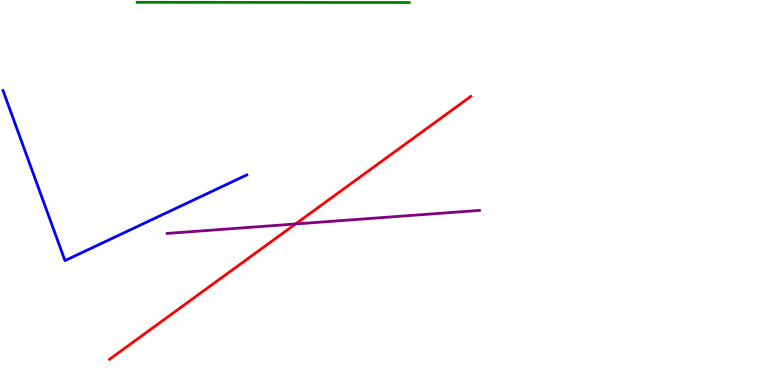[{'lines': ['blue', 'red'], 'intersections': []}, {'lines': ['green', 'red'], 'intersections': []}, {'lines': ['purple', 'red'], 'intersections': [{'x': 3.81, 'y': 4.18}]}, {'lines': ['blue', 'green'], 'intersections': []}, {'lines': ['blue', 'purple'], 'intersections': []}, {'lines': ['green', 'purple'], 'intersections': []}]